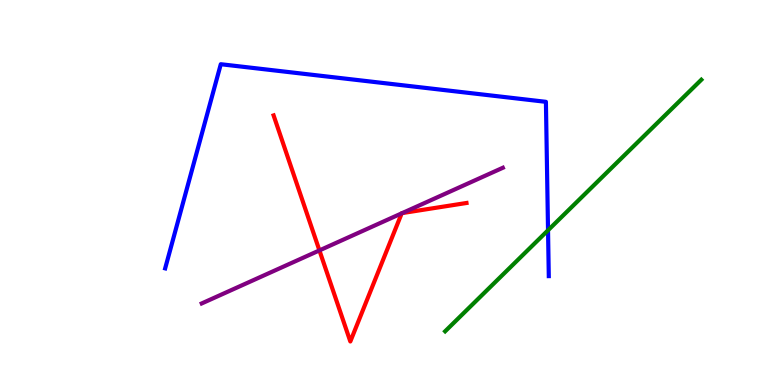[{'lines': ['blue', 'red'], 'intersections': []}, {'lines': ['green', 'red'], 'intersections': []}, {'lines': ['purple', 'red'], 'intersections': [{'x': 4.12, 'y': 3.5}, {'x': 5.18, 'y': 4.46}, {'x': 5.19, 'y': 4.47}]}, {'lines': ['blue', 'green'], 'intersections': [{'x': 7.07, 'y': 4.02}]}, {'lines': ['blue', 'purple'], 'intersections': []}, {'lines': ['green', 'purple'], 'intersections': []}]